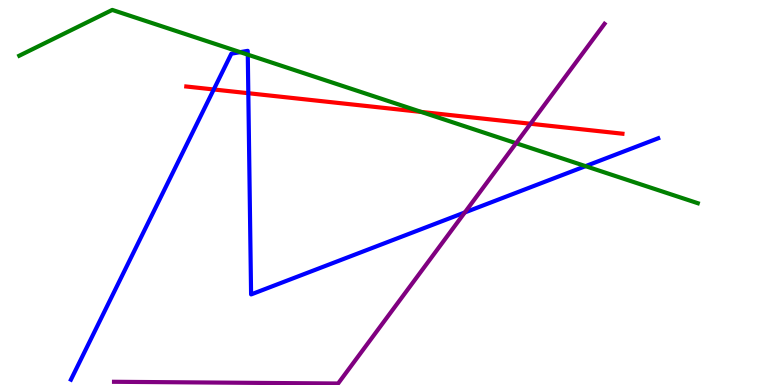[{'lines': ['blue', 'red'], 'intersections': [{'x': 2.76, 'y': 7.68}, {'x': 3.2, 'y': 7.58}]}, {'lines': ['green', 'red'], 'intersections': [{'x': 5.44, 'y': 7.09}]}, {'lines': ['purple', 'red'], 'intersections': [{'x': 6.85, 'y': 6.79}]}, {'lines': ['blue', 'green'], 'intersections': [{'x': 3.1, 'y': 8.65}, {'x': 3.2, 'y': 8.58}, {'x': 7.56, 'y': 5.68}]}, {'lines': ['blue', 'purple'], 'intersections': [{'x': 6.0, 'y': 4.48}]}, {'lines': ['green', 'purple'], 'intersections': [{'x': 6.66, 'y': 6.28}]}]